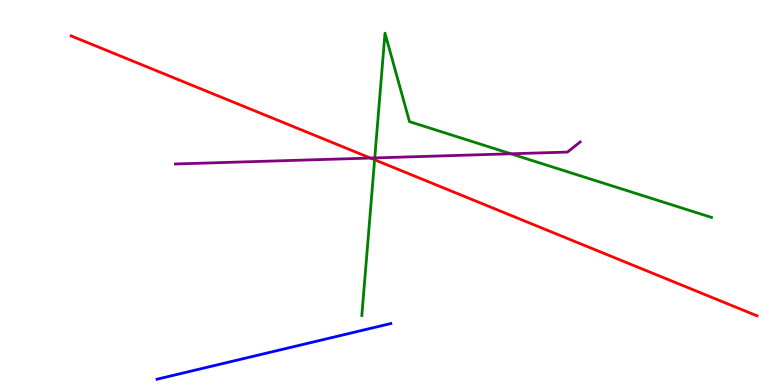[{'lines': ['blue', 'red'], 'intersections': []}, {'lines': ['green', 'red'], 'intersections': [{'x': 4.83, 'y': 5.85}]}, {'lines': ['purple', 'red'], 'intersections': [{'x': 4.78, 'y': 5.89}]}, {'lines': ['blue', 'green'], 'intersections': []}, {'lines': ['blue', 'purple'], 'intersections': []}, {'lines': ['green', 'purple'], 'intersections': [{'x': 4.84, 'y': 5.9}, {'x': 6.59, 'y': 6.01}]}]